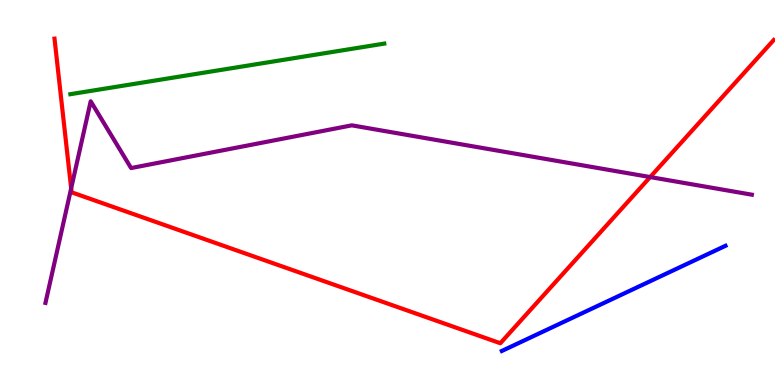[{'lines': ['blue', 'red'], 'intersections': []}, {'lines': ['green', 'red'], 'intersections': []}, {'lines': ['purple', 'red'], 'intersections': [{'x': 0.918, 'y': 5.11}, {'x': 8.39, 'y': 5.4}]}, {'lines': ['blue', 'green'], 'intersections': []}, {'lines': ['blue', 'purple'], 'intersections': []}, {'lines': ['green', 'purple'], 'intersections': []}]